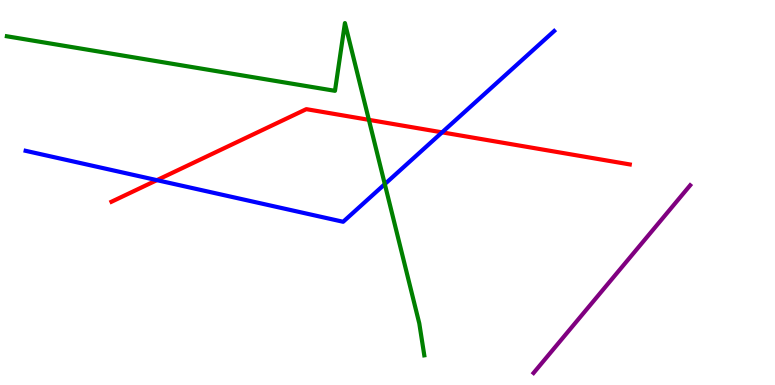[{'lines': ['blue', 'red'], 'intersections': [{'x': 2.02, 'y': 5.32}, {'x': 5.7, 'y': 6.56}]}, {'lines': ['green', 'red'], 'intersections': [{'x': 4.76, 'y': 6.89}]}, {'lines': ['purple', 'red'], 'intersections': []}, {'lines': ['blue', 'green'], 'intersections': [{'x': 4.97, 'y': 5.22}]}, {'lines': ['blue', 'purple'], 'intersections': []}, {'lines': ['green', 'purple'], 'intersections': []}]